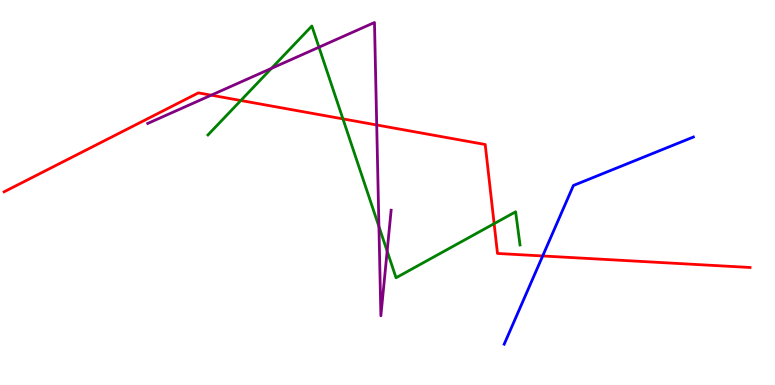[{'lines': ['blue', 'red'], 'intersections': [{'x': 7.0, 'y': 3.35}]}, {'lines': ['green', 'red'], 'intersections': [{'x': 3.11, 'y': 7.39}, {'x': 4.42, 'y': 6.91}, {'x': 6.38, 'y': 4.19}]}, {'lines': ['purple', 'red'], 'intersections': [{'x': 2.73, 'y': 7.53}, {'x': 4.86, 'y': 6.75}]}, {'lines': ['blue', 'green'], 'intersections': []}, {'lines': ['blue', 'purple'], 'intersections': []}, {'lines': ['green', 'purple'], 'intersections': [{'x': 3.5, 'y': 8.22}, {'x': 4.12, 'y': 8.77}, {'x': 4.89, 'y': 4.12}, {'x': 5.0, 'y': 3.48}]}]